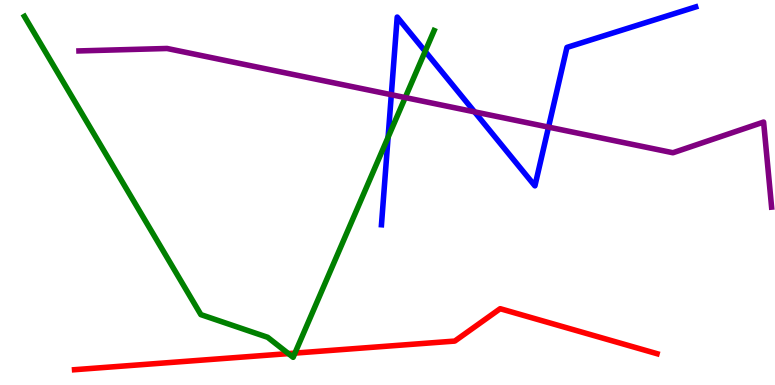[{'lines': ['blue', 'red'], 'intersections': []}, {'lines': ['green', 'red'], 'intersections': [{'x': 3.72, 'y': 0.816}, {'x': 3.81, 'y': 0.828}]}, {'lines': ['purple', 'red'], 'intersections': []}, {'lines': ['blue', 'green'], 'intersections': [{'x': 5.01, 'y': 6.44}, {'x': 5.49, 'y': 8.67}]}, {'lines': ['blue', 'purple'], 'intersections': [{'x': 5.05, 'y': 7.54}, {'x': 6.12, 'y': 7.09}, {'x': 7.08, 'y': 6.7}]}, {'lines': ['green', 'purple'], 'intersections': [{'x': 5.23, 'y': 7.47}]}]